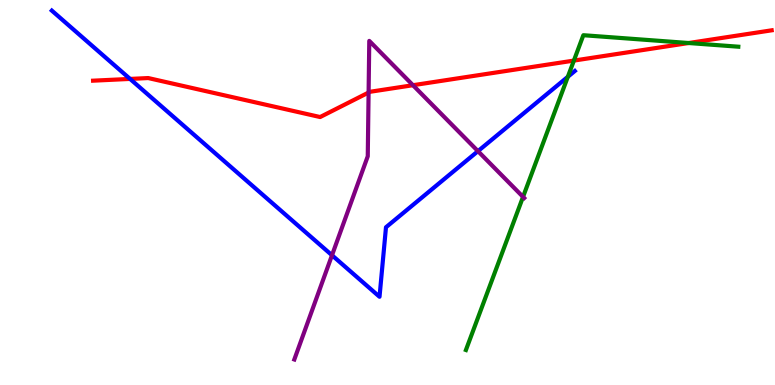[{'lines': ['blue', 'red'], 'intersections': [{'x': 1.68, 'y': 7.95}]}, {'lines': ['green', 'red'], 'intersections': [{'x': 7.4, 'y': 8.43}, {'x': 8.89, 'y': 8.88}]}, {'lines': ['purple', 'red'], 'intersections': [{'x': 4.76, 'y': 7.6}, {'x': 5.33, 'y': 7.79}]}, {'lines': ['blue', 'green'], 'intersections': [{'x': 7.33, 'y': 8.01}]}, {'lines': ['blue', 'purple'], 'intersections': [{'x': 4.28, 'y': 3.37}, {'x': 6.17, 'y': 6.07}]}, {'lines': ['green', 'purple'], 'intersections': [{'x': 6.75, 'y': 4.89}]}]